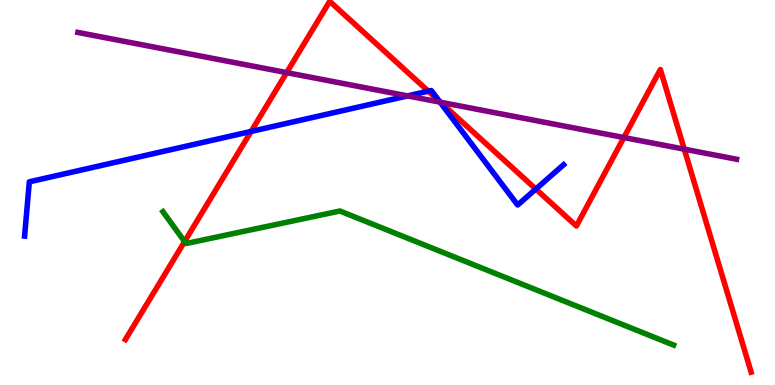[{'lines': ['blue', 'red'], 'intersections': [{'x': 3.24, 'y': 6.59}, {'x': 5.53, 'y': 7.63}, {'x': 5.67, 'y': 7.37}, {'x': 6.91, 'y': 5.09}]}, {'lines': ['green', 'red'], 'intersections': [{'x': 2.38, 'y': 3.73}]}, {'lines': ['purple', 'red'], 'intersections': [{'x': 3.7, 'y': 8.11}, {'x': 5.68, 'y': 7.34}, {'x': 8.05, 'y': 6.43}, {'x': 8.83, 'y': 6.13}]}, {'lines': ['blue', 'green'], 'intersections': []}, {'lines': ['blue', 'purple'], 'intersections': [{'x': 5.26, 'y': 7.51}, {'x': 5.68, 'y': 7.35}]}, {'lines': ['green', 'purple'], 'intersections': []}]